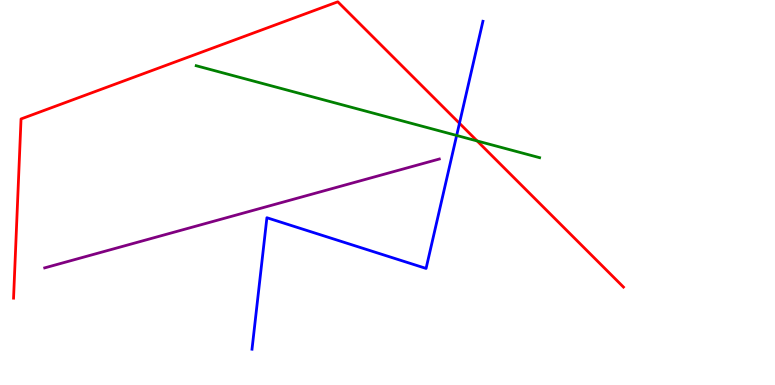[{'lines': ['blue', 'red'], 'intersections': [{'x': 5.93, 'y': 6.8}]}, {'lines': ['green', 'red'], 'intersections': [{'x': 6.16, 'y': 6.34}]}, {'lines': ['purple', 'red'], 'intersections': []}, {'lines': ['blue', 'green'], 'intersections': [{'x': 5.89, 'y': 6.48}]}, {'lines': ['blue', 'purple'], 'intersections': []}, {'lines': ['green', 'purple'], 'intersections': []}]